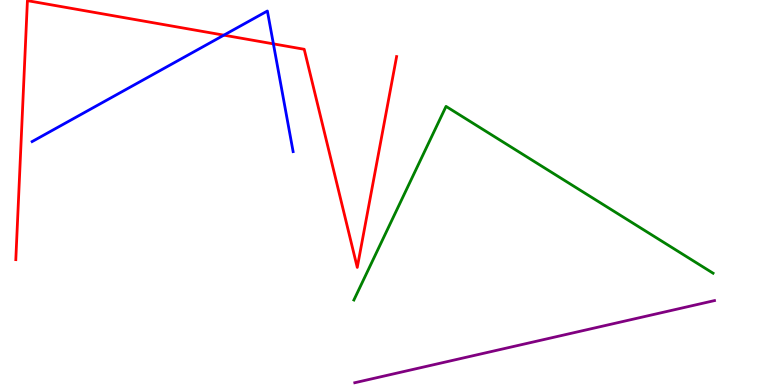[{'lines': ['blue', 'red'], 'intersections': [{'x': 2.89, 'y': 9.09}, {'x': 3.53, 'y': 8.86}]}, {'lines': ['green', 'red'], 'intersections': []}, {'lines': ['purple', 'red'], 'intersections': []}, {'lines': ['blue', 'green'], 'intersections': []}, {'lines': ['blue', 'purple'], 'intersections': []}, {'lines': ['green', 'purple'], 'intersections': []}]